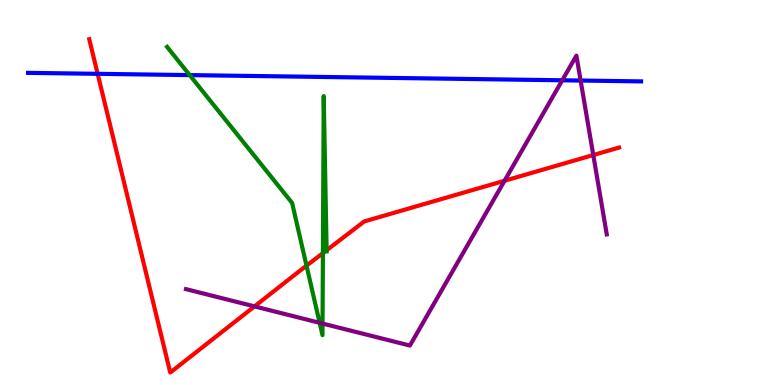[{'lines': ['blue', 'red'], 'intersections': [{'x': 1.26, 'y': 8.08}]}, {'lines': ['green', 'red'], 'intersections': [{'x': 3.96, 'y': 3.1}, {'x': 4.17, 'y': 3.43}, {'x': 4.21, 'y': 3.5}]}, {'lines': ['purple', 'red'], 'intersections': [{'x': 3.28, 'y': 2.04}, {'x': 6.51, 'y': 5.3}, {'x': 7.66, 'y': 5.97}]}, {'lines': ['blue', 'green'], 'intersections': [{'x': 2.45, 'y': 8.05}]}, {'lines': ['blue', 'purple'], 'intersections': [{'x': 7.25, 'y': 7.91}, {'x': 7.49, 'y': 7.91}]}, {'lines': ['green', 'purple'], 'intersections': [{'x': 4.12, 'y': 1.62}, {'x': 4.16, 'y': 1.6}]}]